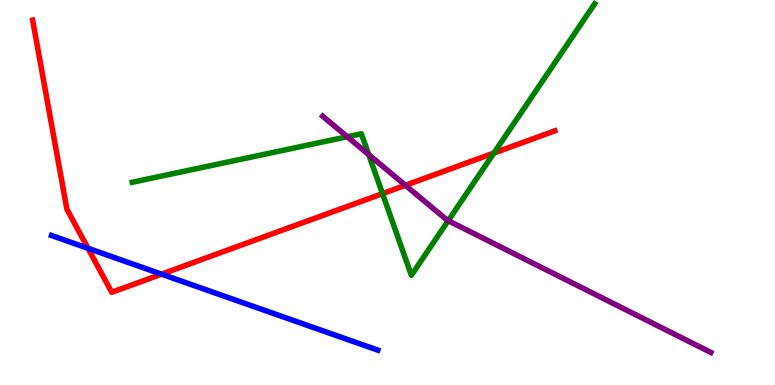[{'lines': ['blue', 'red'], 'intersections': [{'x': 1.14, 'y': 3.55}, {'x': 2.08, 'y': 2.88}]}, {'lines': ['green', 'red'], 'intersections': [{'x': 4.94, 'y': 4.97}, {'x': 6.37, 'y': 6.02}]}, {'lines': ['purple', 'red'], 'intersections': [{'x': 5.23, 'y': 5.19}]}, {'lines': ['blue', 'green'], 'intersections': []}, {'lines': ['blue', 'purple'], 'intersections': []}, {'lines': ['green', 'purple'], 'intersections': [{'x': 4.48, 'y': 6.45}, {'x': 4.76, 'y': 5.98}, {'x': 5.78, 'y': 4.27}]}]